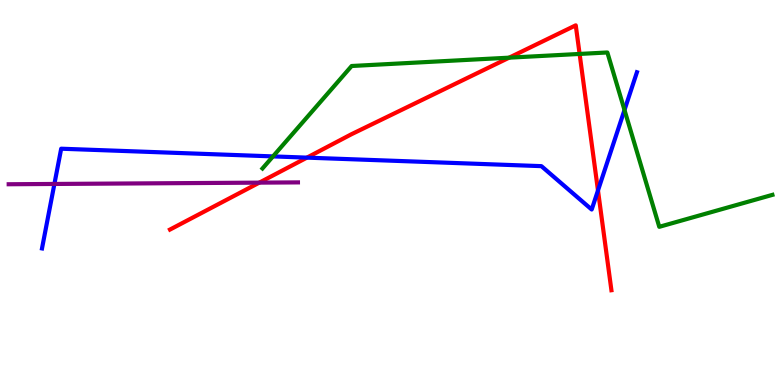[{'lines': ['blue', 'red'], 'intersections': [{'x': 3.96, 'y': 5.91}, {'x': 7.72, 'y': 5.05}]}, {'lines': ['green', 'red'], 'intersections': [{'x': 6.57, 'y': 8.5}, {'x': 7.48, 'y': 8.6}]}, {'lines': ['purple', 'red'], 'intersections': [{'x': 3.35, 'y': 5.26}]}, {'lines': ['blue', 'green'], 'intersections': [{'x': 3.52, 'y': 5.94}, {'x': 8.06, 'y': 7.14}]}, {'lines': ['blue', 'purple'], 'intersections': [{'x': 0.702, 'y': 5.22}]}, {'lines': ['green', 'purple'], 'intersections': []}]